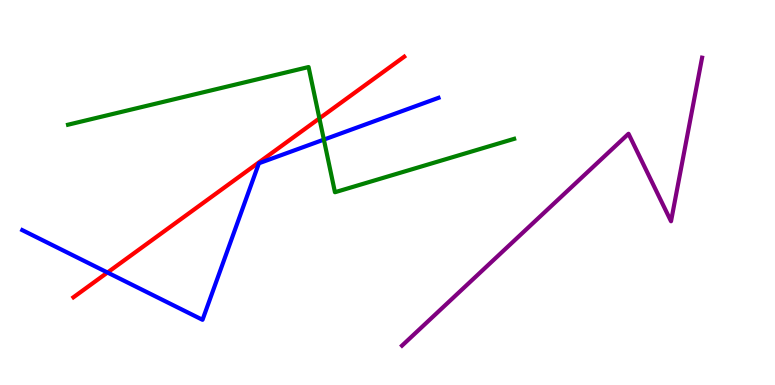[{'lines': ['blue', 'red'], 'intersections': [{'x': 1.39, 'y': 2.92}]}, {'lines': ['green', 'red'], 'intersections': [{'x': 4.12, 'y': 6.92}]}, {'lines': ['purple', 'red'], 'intersections': []}, {'lines': ['blue', 'green'], 'intersections': [{'x': 4.18, 'y': 6.37}]}, {'lines': ['blue', 'purple'], 'intersections': []}, {'lines': ['green', 'purple'], 'intersections': []}]